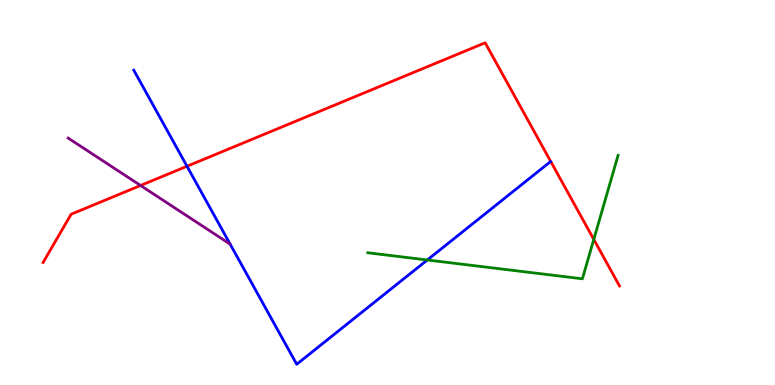[{'lines': ['blue', 'red'], 'intersections': [{'x': 2.41, 'y': 5.68}]}, {'lines': ['green', 'red'], 'intersections': [{'x': 7.66, 'y': 3.78}]}, {'lines': ['purple', 'red'], 'intersections': [{'x': 1.81, 'y': 5.18}]}, {'lines': ['blue', 'green'], 'intersections': [{'x': 5.51, 'y': 3.25}]}, {'lines': ['blue', 'purple'], 'intersections': []}, {'lines': ['green', 'purple'], 'intersections': []}]